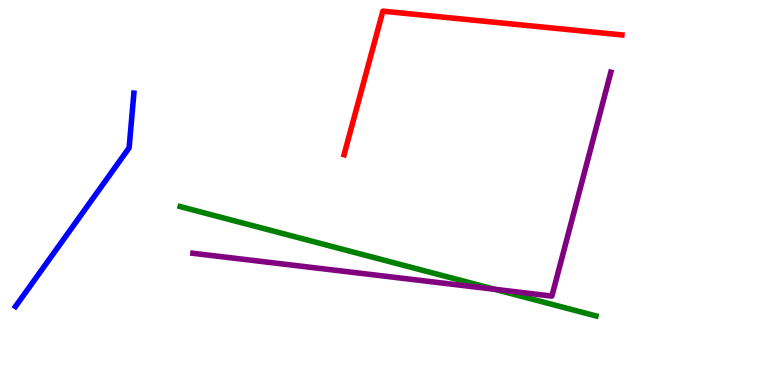[{'lines': ['blue', 'red'], 'intersections': []}, {'lines': ['green', 'red'], 'intersections': []}, {'lines': ['purple', 'red'], 'intersections': []}, {'lines': ['blue', 'green'], 'intersections': []}, {'lines': ['blue', 'purple'], 'intersections': []}, {'lines': ['green', 'purple'], 'intersections': [{'x': 6.38, 'y': 2.49}]}]